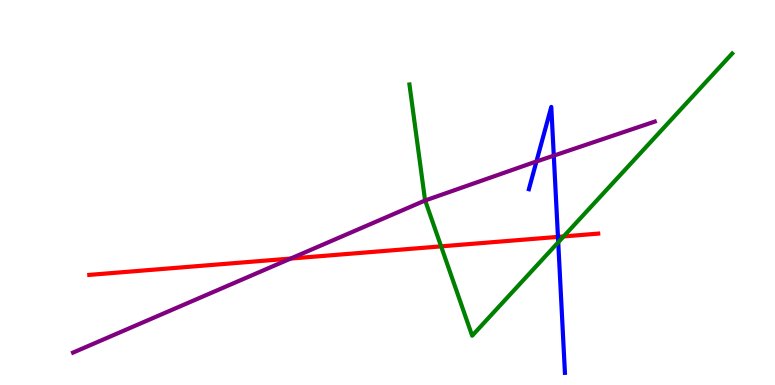[{'lines': ['blue', 'red'], 'intersections': [{'x': 7.2, 'y': 3.85}]}, {'lines': ['green', 'red'], 'intersections': [{'x': 5.69, 'y': 3.6}, {'x': 7.27, 'y': 3.86}]}, {'lines': ['purple', 'red'], 'intersections': [{'x': 3.75, 'y': 3.28}]}, {'lines': ['blue', 'green'], 'intersections': [{'x': 7.2, 'y': 3.71}]}, {'lines': ['blue', 'purple'], 'intersections': [{'x': 6.92, 'y': 5.81}, {'x': 7.15, 'y': 5.96}]}, {'lines': ['green', 'purple'], 'intersections': [{'x': 5.49, 'y': 4.79}]}]